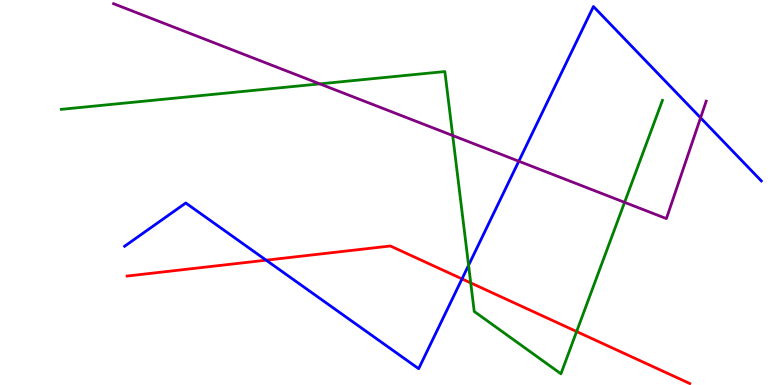[{'lines': ['blue', 'red'], 'intersections': [{'x': 3.43, 'y': 3.24}, {'x': 5.96, 'y': 2.76}]}, {'lines': ['green', 'red'], 'intersections': [{'x': 6.07, 'y': 2.65}, {'x': 7.44, 'y': 1.39}]}, {'lines': ['purple', 'red'], 'intersections': []}, {'lines': ['blue', 'green'], 'intersections': [{'x': 6.05, 'y': 3.11}]}, {'lines': ['blue', 'purple'], 'intersections': [{'x': 6.69, 'y': 5.81}, {'x': 9.04, 'y': 6.94}]}, {'lines': ['green', 'purple'], 'intersections': [{'x': 4.13, 'y': 7.82}, {'x': 5.84, 'y': 6.48}, {'x': 8.06, 'y': 4.74}]}]